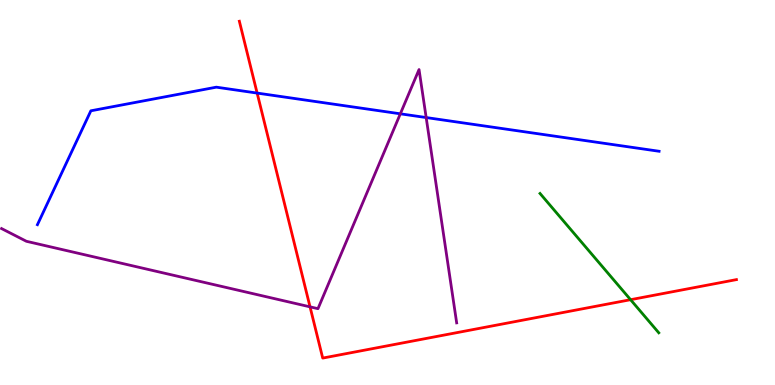[{'lines': ['blue', 'red'], 'intersections': [{'x': 3.32, 'y': 7.58}]}, {'lines': ['green', 'red'], 'intersections': [{'x': 8.14, 'y': 2.22}]}, {'lines': ['purple', 'red'], 'intersections': [{'x': 4.0, 'y': 2.03}]}, {'lines': ['blue', 'green'], 'intersections': []}, {'lines': ['blue', 'purple'], 'intersections': [{'x': 5.17, 'y': 7.04}, {'x': 5.5, 'y': 6.95}]}, {'lines': ['green', 'purple'], 'intersections': []}]